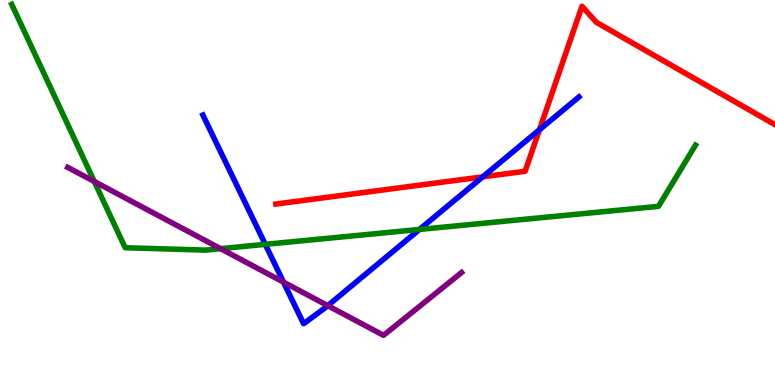[{'lines': ['blue', 'red'], 'intersections': [{'x': 6.23, 'y': 5.41}, {'x': 6.96, 'y': 6.63}]}, {'lines': ['green', 'red'], 'intersections': []}, {'lines': ['purple', 'red'], 'intersections': []}, {'lines': ['blue', 'green'], 'intersections': [{'x': 3.42, 'y': 3.65}, {'x': 5.41, 'y': 4.04}]}, {'lines': ['blue', 'purple'], 'intersections': [{'x': 3.66, 'y': 2.67}, {'x': 4.23, 'y': 2.06}]}, {'lines': ['green', 'purple'], 'intersections': [{'x': 1.22, 'y': 5.29}, {'x': 2.85, 'y': 3.54}]}]